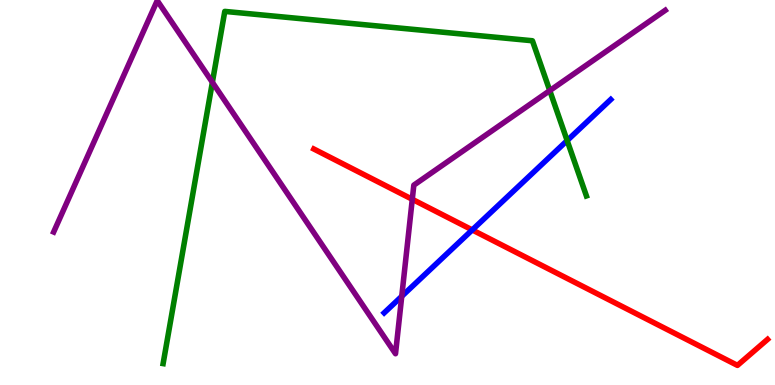[{'lines': ['blue', 'red'], 'intersections': [{'x': 6.09, 'y': 4.03}]}, {'lines': ['green', 'red'], 'intersections': []}, {'lines': ['purple', 'red'], 'intersections': [{'x': 5.32, 'y': 4.82}]}, {'lines': ['blue', 'green'], 'intersections': [{'x': 7.32, 'y': 6.35}]}, {'lines': ['blue', 'purple'], 'intersections': [{'x': 5.18, 'y': 2.3}]}, {'lines': ['green', 'purple'], 'intersections': [{'x': 2.74, 'y': 7.86}, {'x': 7.09, 'y': 7.65}]}]